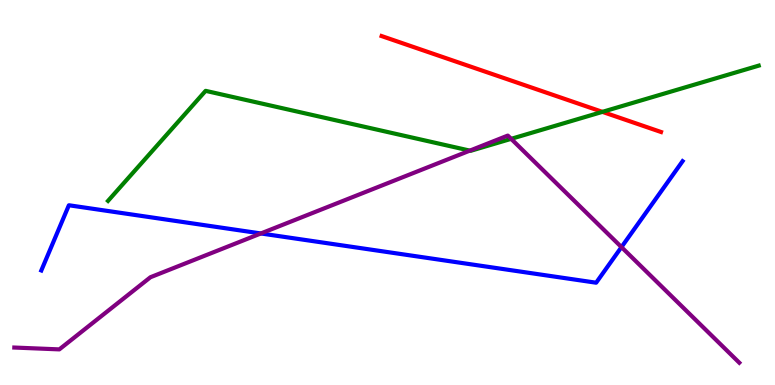[{'lines': ['blue', 'red'], 'intersections': []}, {'lines': ['green', 'red'], 'intersections': [{'x': 7.77, 'y': 7.09}]}, {'lines': ['purple', 'red'], 'intersections': []}, {'lines': ['blue', 'green'], 'intersections': []}, {'lines': ['blue', 'purple'], 'intersections': [{'x': 3.37, 'y': 3.94}, {'x': 8.02, 'y': 3.58}]}, {'lines': ['green', 'purple'], 'intersections': [{'x': 6.06, 'y': 6.09}, {'x': 6.6, 'y': 6.39}]}]